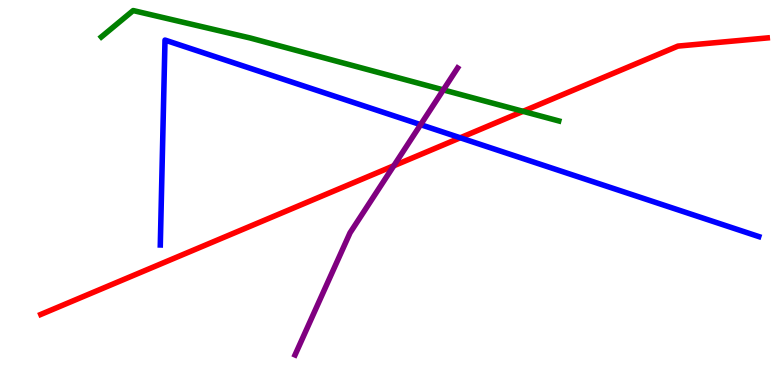[{'lines': ['blue', 'red'], 'intersections': [{'x': 5.94, 'y': 6.42}]}, {'lines': ['green', 'red'], 'intersections': [{'x': 6.75, 'y': 7.11}]}, {'lines': ['purple', 'red'], 'intersections': [{'x': 5.08, 'y': 5.69}]}, {'lines': ['blue', 'green'], 'intersections': []}, {'lines': ['blue', 'purple'], 'intersections': [{'x': 5.43, 'y': 6.76}]}, {'lines': ['green', 'purple'], 'intersections': [{'x': 5.72, 'y': 7.67}]}]